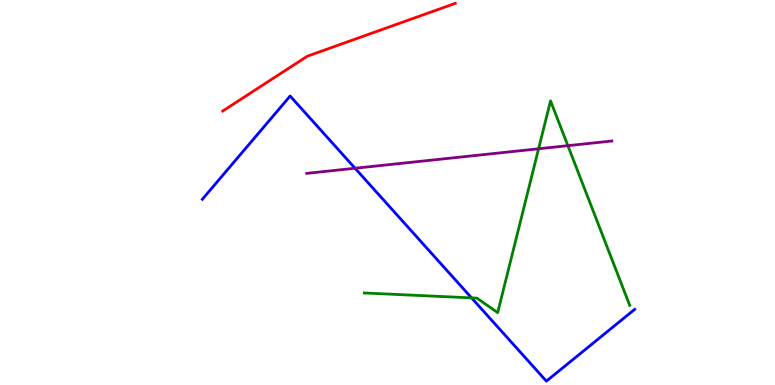[{'lines': ['blue', 'red'], 'intersections': []}, {'lines': ['green', 'red'], 'intersections': []}, {'lines': ['purple', 'red'], 'intersections': []}, {'lines': ['blue', 'green'], 'intersections': [{'x': 6.08, 'y': 2.26}]}, {'lines': ['blue', 'purple'], 'intersections': [{'x': 4.58, 'y': 5.63}]}, {'lines': ['green', 'purple'], 'intersections': [{'x': 6.95, 'y': 6.14}, {'x': 7.33, 'y': 6.22}]}]